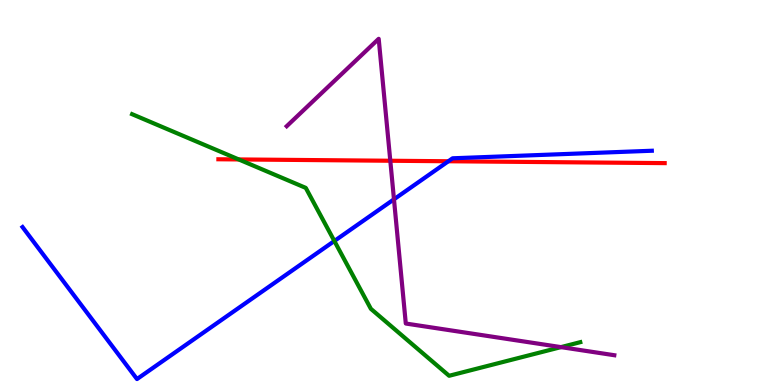[{'lines': ['blue', 'red'], 'intersections': [{'x': 5.79, 'y': 5.81}]}, {'lines': ['green', 'red'], 'intersections': [{'x': 3.08, 'y': 5.86}]}, {'lines': ['purple', 'red'], 'intersections': [{'x': 5.04, 'y': 5.82}]}, {'lines': ['blue', 'green'], 'intersections': [{'x': 4.31, 'y': 3.74}]}, {'lines': ['blue', 'purple'], 'intersections': [{'x': 5.08, 'y': 4.82}]}, {'lines': ['green', 'purple'], 'intersections': [{'x': 7.24, 'y': 0.984}]}]